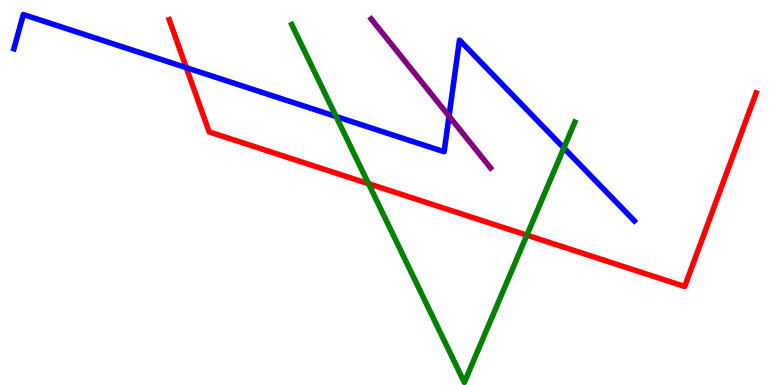[{'lines': ['blue', 'red'], 'intersections': [{'x': 2.4, 'y': 8.24}]}, {'lines': ['green', 'red'], 'intersections': [{'x': 4.75, 'y': 5.23}, {'x': 6.8, 'y': 3.89}]}, {'lines': ['purple', 'red'], 'intersections': []}, {'lines': ['blue', 'green'], 'intersections': [{'x': 4.34, 'y': 6.97}, {'x': 7.28, 'y': 6.16}]}, {'lines': ['blue', 'purple'], 'intersections': [{'x': 5.79, 'y': 6.98}]}, {'lines': ['green', 'purple'], 'intersections': []}]